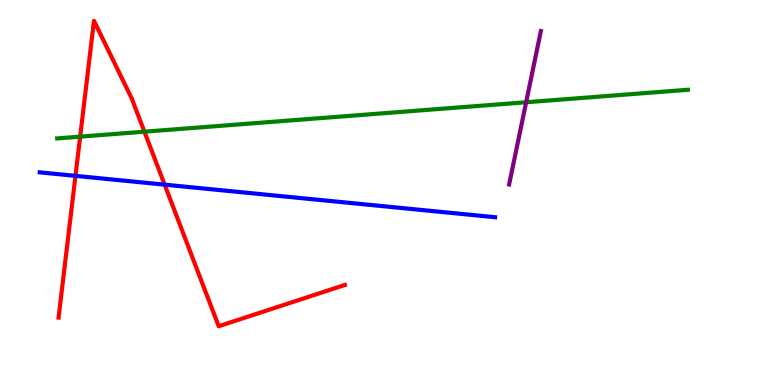[{'lines': ['blue', 'red'], 'intersections': [{'x': 0.974, 'y': 5.43}, {'x': 2.12, 'y': 5.2}]}, {'lines': ['green', 'red'], 'intersections': [{'x': 1.03, 'y': 6.45}, {'x': 1.86, 'y': 6.58}]}, {'lines': ['purple', 'red'], 'intersections': []}, {'lines': ['blue', 'green'], 'intersections': []}, {'lines': ['blue', 'purple'], 'intersections': []}, {'lines': ['green', 'purple'], 'intersections': [{'x': 6.79, 'y': 7.34}]}]